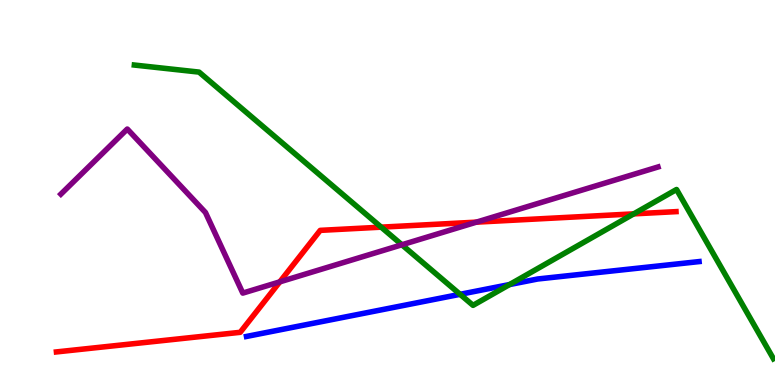[{'lines': ['blue', 'red'], 'intersections': []}, {'lines': ['green', 'red'], 'intersections': [{'x': 4.92, 'y': 4.1}, {'x': 8.18, 'y': 4.45}]}, {'lines': ['purple', 'red'], 'intersections': [{'x': 3.61, 'y': 2.68}, {'x': 6.15, 'y': 4.23}]}, {'lines': ['blue', 'green'], 'intersections': [{'x': 5.94, 'y': 2.36}, {'x': 6.58, 'y': 2.61}]}, {'lines': ['blue', 'purple'], 'intersections': []}, {'lines': ['green', 'purple'], 'intersections': [{'x': 5.19, 'y': 3.64}]}]